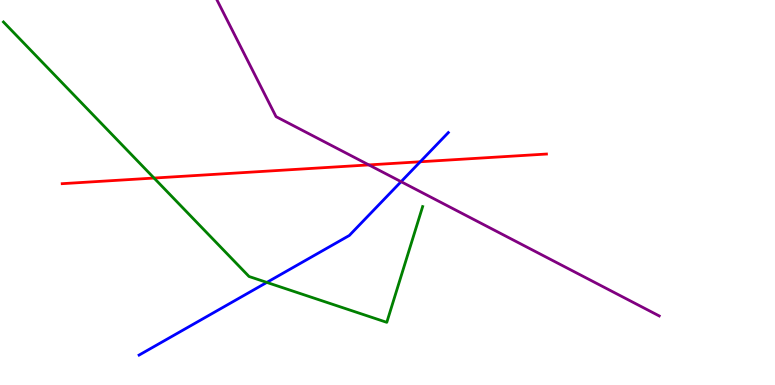[{'lines': ['blue', 'red'], 'intersections': [{'x': 5.42, 'y': 5.8}]}, {'lines': ['green', 'red'], 'intersections': [{'x': 1.99, 'y': 5.38}]}, {'lines': ['purple', 'red'], 'intersections': [{'x': 4.76, 'y': 5.72}]}, {'lines': ['blue', 'green'], 'intersections': [{'x': 3.44, 'y': 2.66}]}, {'lines': ['blue', 'purple'], 'intersections': [{'x': 5.18, 'y': 5.28}]}, {'lines': ['green', 'purple'], 'intersections': []}]